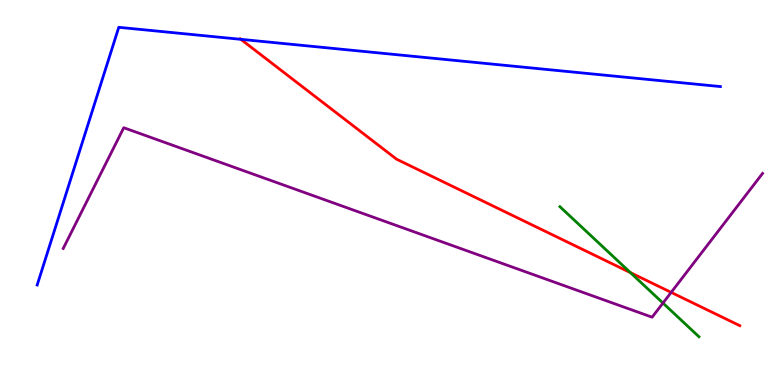[{'lines': ['blue', 'red'], 'intersections': [{'x': 3.11, 'y': 8.98}]}, {'lines': ['green', 'red'], 'intersections': [{'x': 8.13, 'y': 2.92}]}, {'lines': ['purple', 'red'], 'intersections': [{'x': 8.66, 'y': 2.41}]}, {'lines': ['blue', 'green'], 'intersections': []}, {'lines': ['blue', 'purple'], 'intersections': []}, {'lines': ['green', 'purple'], 'intersections': [{'x': 8.55, 'y': 2.13}]}]